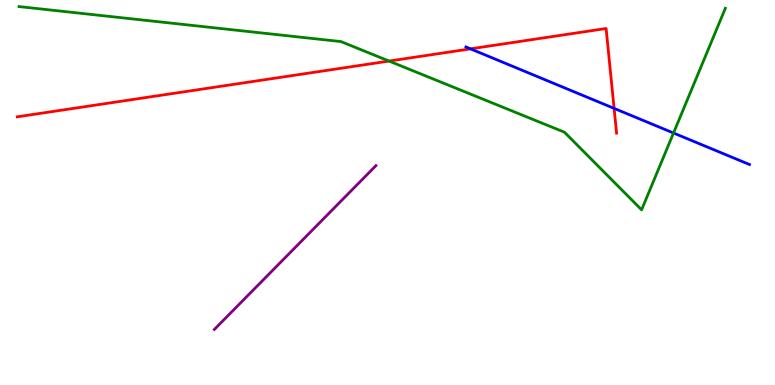[{'lines': ['blue', 'red'], 'intersections': [{'x': 6.07, 'y': 8.73}, {'x': 7.92, 'y': 7.18}]}, {'lines': ['green', 'red'], 'intersections': [{'x': 5.02, 'y': 8.41}]}, {'lines': ['purple', 'red'], 'intersections': []}, {'lines': ['blue', 'green'], 'intersections': [{'x': 8.69, 'y': 6.55}]}, {'lines': ['blue', 'purple'], 'intersections': []}, {'lines': ['green', 'purple'], 'intersections': []}]